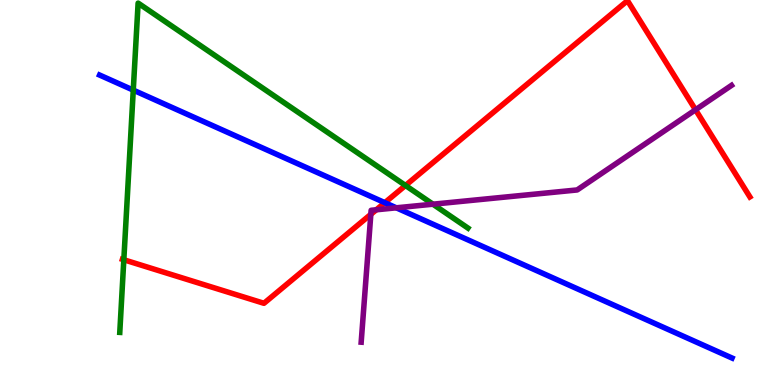[{'lines': ['blue', 'red'], 'intersections': [{'x': 4.97, 'y': 4.74}]}, {'lines': ['green', 'red'], 'intersections': [{'x': 1.6, 'y': 3.25}, {'x': 5.23, 'y': 5.18}]}, {'lines': ['purple', 'red'], 'intersections': [{'x': 4.78, 'y': 4.43}, {'x': 4.86, 'y': 4.55}, {'x': 8.97, 'y': 7.15}]}, {'lines': ['blue', 'green'], 'intersections': [{'x': 1.72, 'y': 7.66}]}, {'lines': ['blue', 'purple'], 'intersections': [{'x': 5.11, 'y': 4.6}]}, {'lines': ['green', 'purple'], 'intersections': [{'x': 5.59, 'y': 4.7}]}]